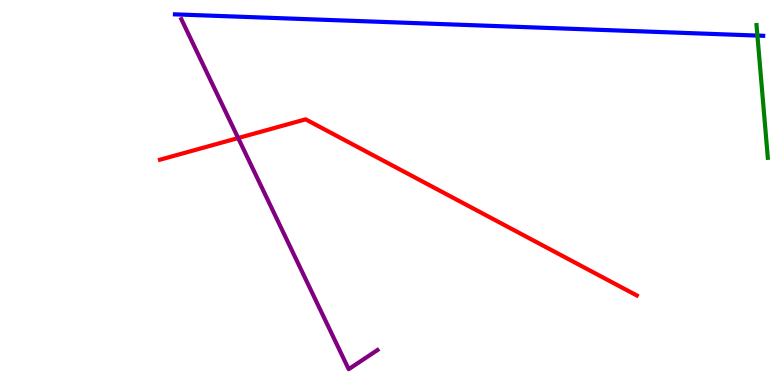[{'lines': ['blue', 'red'], 'intersections': []}, {'lines': ['green', 'red'], 'intersections': []}, {'lines': ['purple', 'red'], 'intersections': [{'x': 3.07, 'y': 6.41}]}, {'lines': ['blue', 'green'], 'intersections': [{'x': 9.77, 'y': 9.08}]}, {'lines': ['blue', 'purple'], 'intersections': []}, {'lines': ['green', 'purple'], 'intersections': []}]